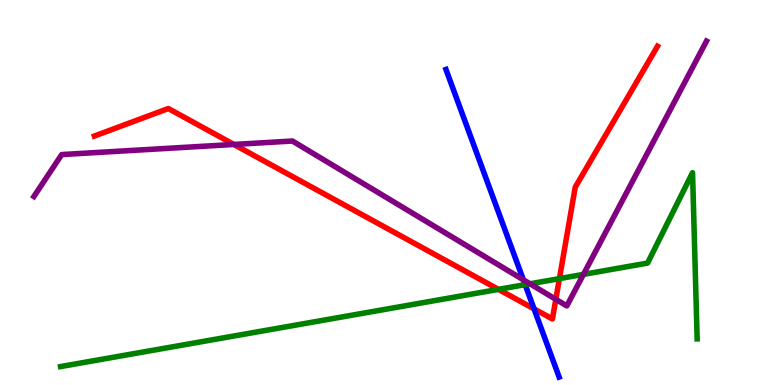[{'lines': ['blue', 'red'], 'intersections': [{'x': 6.89, 'y': 1.98}]}, {'lines': ['green', 'red'], 'intersections': [{'x': 6.43, 'y': 2.48}, {'x': 7.22, 'y': 2.76}]}, {'lines': ['purple', 'red'], 'intersections': [{'x': 3.02, 'y': 6.25}, {'x': 7.17, 'y': 2.23}]}, {'lines': ['blue', 'green'], 'intersections': [{'x': 6.78, 'y': 2.61}]}, {'lines': ['blue', 'purple'], 'intersections': [{'x': 6.75, 'y': 2.73}]}, {'lines': ['green', 'purple'], 'intersections': [{'x': 6.84, 'y': 2.63}, {'x': 7.53, 'y': 2.87}]}]